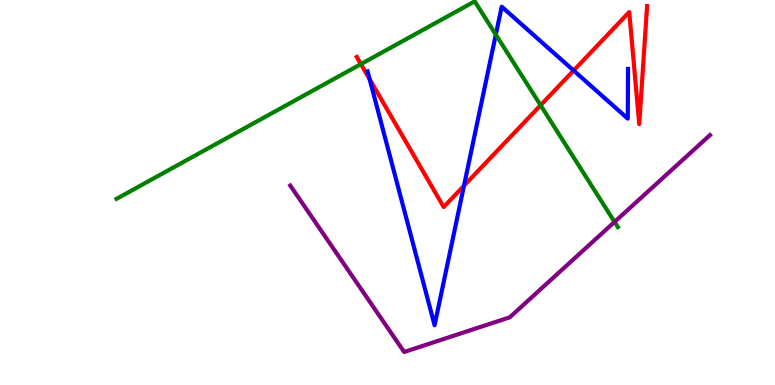[{'lines': ['blue', 'red'], 'intersections': [{'x': 4.77, 'y': 7.94}, {'x': 5.99, 'y': 5.18}, {'x': 7.4, 'y': 8.17}]}, {'lines': ['green', 'red'], 'intersections': [{'x': 4.66, 'y': 8.33}, {'x': 6.98, 'y': 7.27}]}, {'lines': ['purple', 'red'], 'intersections': []}, {'lines': ['blue', 'green'], 'intersections': [{'x': 6.4, 'y': 9.1}]}, {'lines': ['blue', 'purple'], 'intersections': []}, {'lines': ['green', 'purple'], 'intersections': [{'x': 7.93, 'y': 4.24}]}]